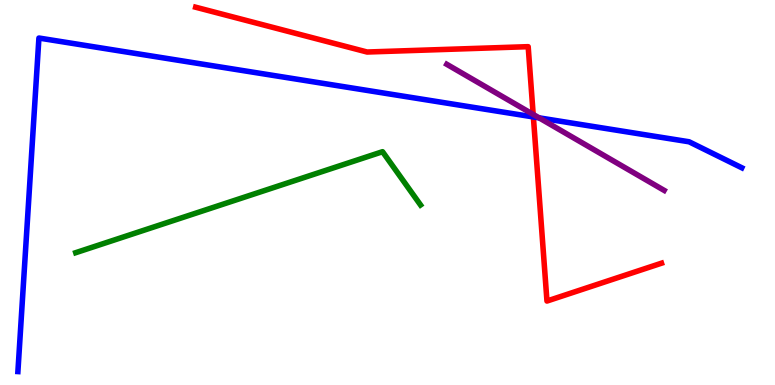[{'lines': ['blue', 'red'], 'intersections': [{'x': 6.88, 'y': 6.96}]}, {'lines': ['green', 'red'], 'intersections': []}, {'lines': ['purple', 'red'], 'intersections': [{'x': 6.88, 'y': 7.03}]}, {'lines': ['blue', 'green'], 'intersections': []}, {'lines': ['blue', 'purple'], 'intersections': [{'x': 6.96, 'y': 6.94}]}, {'lines': ['green', 'purple'], 'intersections': []}]